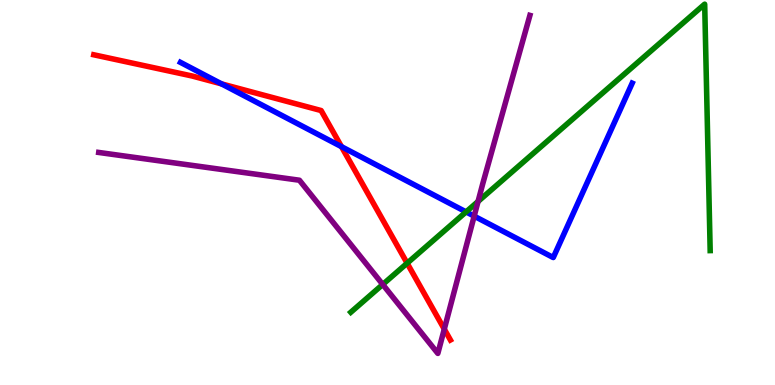[{'lines': ['blue', 'red'], 'intersections': [{'x': 2.86, 'y': 7.82}, {'x': 4.41, 'y': 6.19}]}, {'lines': ['green', 'red'], 'intersections': [{'x': 5.25, 'y': 3.16}]}, {'lines': ['purple', 'red'], 'intersections': [{'x': 5.73, 'y': 1.45}]}, {'lines': ['blue', 'green'], 'intersections': [{'x': 6.01, 'y': 4.5}]}, {'lines': ['blue', 'purple'], 'intersections': [{'x': 6.12, 'y': 4.39}]}, {'lines': ['green', 'purple'], 'intersections': [{'x': 4.94, 'y': 2.61}, {'x': 6.17, 'y': 4.77}]}]